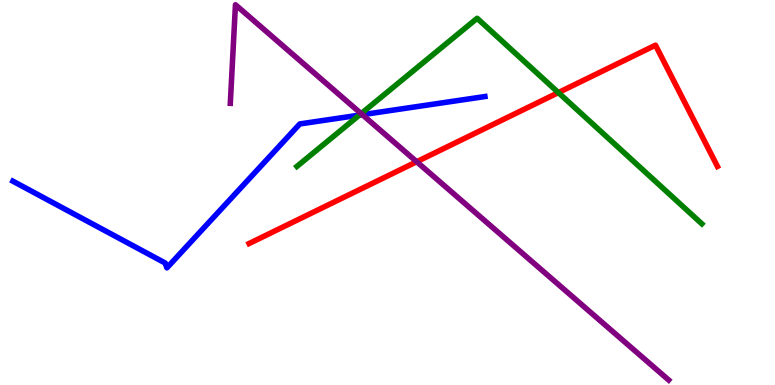[{'lines': ['blue', 'red'], 'intersections': []}, {'lines': ['green', 'red'], 'intersections': [{'x': 7.2, 'y': 7.59}]}, {'lines': ['purple', 'red'], 'intersections': [{'x': 5.38, 'y': 5.8}]}, {'lines': ['blue', 'green'], 'intersections': [{'x': 4.64, 'y': 7.01}]}, {'lines': ['blue', 'purple'], 'intersections': [{'x': 4.68, 'y': 7.02}]}, {'lines': ['green', 'purple'], 'intersections': [{'x': 4.66, 'y': 7.05}]}]